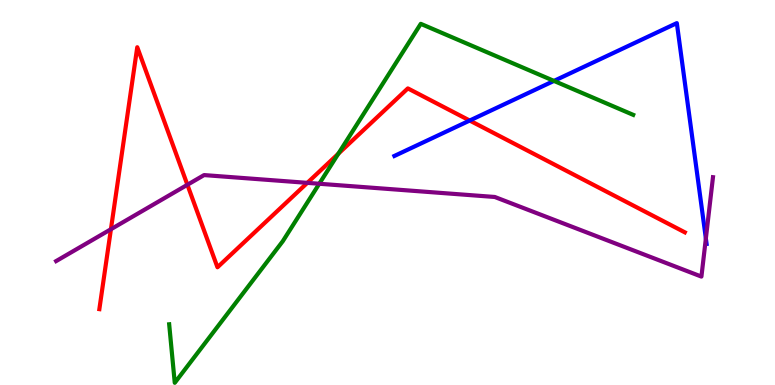[{'lines': ['blue', 'red'], 'intersections': [{'x': 6.06, 'y': 6.87}]}, {'lines': ['green', 'red'], 'intersections': [{'x': 4.37, 'y': 6.01}]}, {'lines': ['purple', 'red'], 'intersections': [{'x': 1.43, 'y': 4.05}, {'x': 2.42, 'y': 5.2}, {'x': 3.97, 'y': 5.25}]}, {'lines': ['blue', 'green'], 'intersections': [{'x': 7.15, 'y': 7.9}]}, {'lines': ['blue', 'purple'], 'intersections': [{'x': 9.11, 'y': 3.81}]}, {'lines': ['green', 'purple'], 'intersections': [{'x': 4.12, 'y': 5.23}]}]